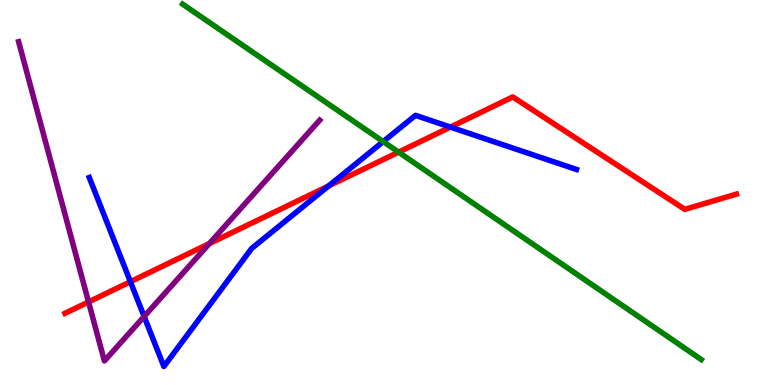[{'lines': ['blue', 'red'], 'intersections': [{'x': 1.68, 'y': 2.68}, {'x': 4.24, 'y': 5.17}, {'x': 5.81, 'y': 6.7}]}, {'lines': ['green', 'red'], 'intersections': [{'x': 5.14, 'y': 6.05}]}, {'lines': ['purple', 'red'], 'intersections': [{'x': 1.14, 'y': 2.16}, {'x': 2.7, 'y': 3.67}]}, {'lines': ['blue', 'green'], 'intersections': [{'x': 4.94, 'y': 6.32}]}, {'lines': ['blue', 'purple'], 'intersections': [{'x': 1.86, 'y': 1.78}]}, {'lines': ['green', 'purple'], 'intersections': []}]